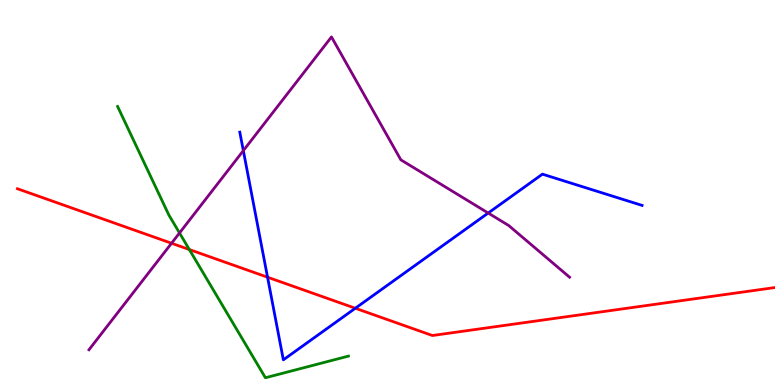[{'lines': ['blue', 'red'], 'intersections': [{'x': 3.45, 'y': 2.8}, {'x': 4.58, 'y': 1.99}]}, {'lines': ['green', 'red'], 'intersections': [{'x': 2.44, 'y': 3.52}]}, {'lines': ['purple', 'red'], 'intersections': [{'x': 2.21, 'y': 3.68}]}, {'lines': ['blue', 'green'], 'intersections': []}, {'lines': ['blue', 'purple'], 'intersections': [{'x': 3.14, 'y': 6.09}, {'x': 6.3, 'y': 4.47}]}, {'lines': ['green', 'purple'], 'intersections': [{'x': 2.32, 'y': 3.95}]}]